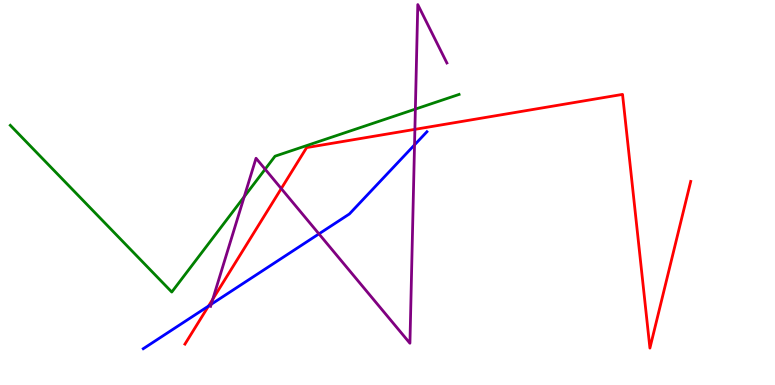[{'lines': ['blue', 'red'], 'intersections': [{'x': 2.69, 'y': 2.05}]}, {'lines': ['green', 'red'], 'intersections': []}, {'lines': ['purple', 'red'], 'intersections': [{'x': 2.75, 'y': 2.23}, {'x': 3.63, 'y': 5.1}, {'x': 5.35, 'y': 6.64}]}, {'lines': ['blue', 'green'], 'intersections': []}, {'lines': ['blue', 'purple'], 'intersections': [{'x': 2.73, 'y': 2.1}, {'x': 4.12, 'y': 3.93}, {'x': 5.35, 'y': 6.24}]}, {'lines': ['green', 'purple'], 'intersections': [{'x': 3.15, 'y': 4.89}, {'x': 3.42, 'y': 5.6}, {'x': 5.36, 'y': 7.17}]}]